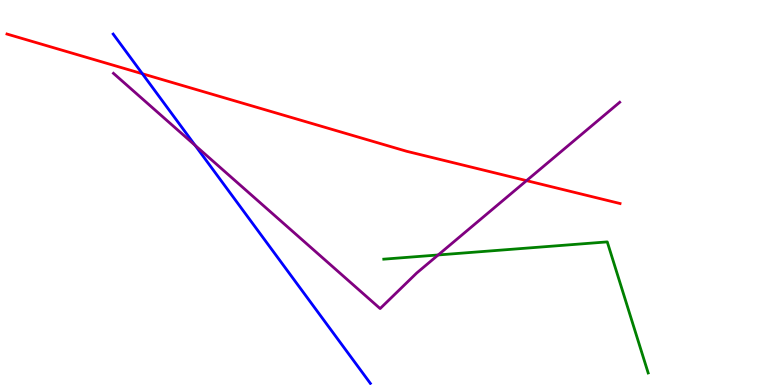[{'lines': ['blue', 'red'], 'intersections': [{'x': 1.84, 'y': 8.08}]}, {'lines': ['green', 'red'], 'intersections': []}, {'lines': ['purple', 'red'], 'intersections': [{'x': 6.79, 'y': 5.31}]}, {'lines': ['blue', 'green'], 'intersections': []}, {'lines': ['blue', 'purple'], 'intersections': [{'x': 2.52, 'y': 6.22}]}, {'lines': ['green', 'purple'], 'intersections': [{'x': 5.65, 'y': 3.38}]}]